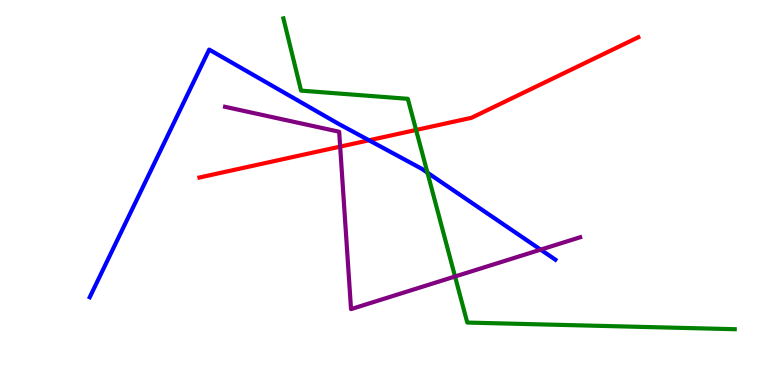[{'lines': ['blue', 'red'], 'intersections': [{'x': 4.76, 'y': 6.36}]}, {'lines': ['green', 'red'], 'intersections': [{'x': 5.37, 'y': 6.62}]}, {'lines': ['purple', 'red'], 'intersections': [{'x': 4.39, 'y': 6.19}]}, {'lines': ['blue', 'green'], 'intersections': [{'x': 5.52, 'y': 5.52}]}, {'lines': ['blue', 'purple'], 'intersections': [{'x': 6.98, 'y': 3.52}]}, {'lines': ['green', 'purple'], 'intersections': [{'x': 5.87, 'y': 2.82}]}]